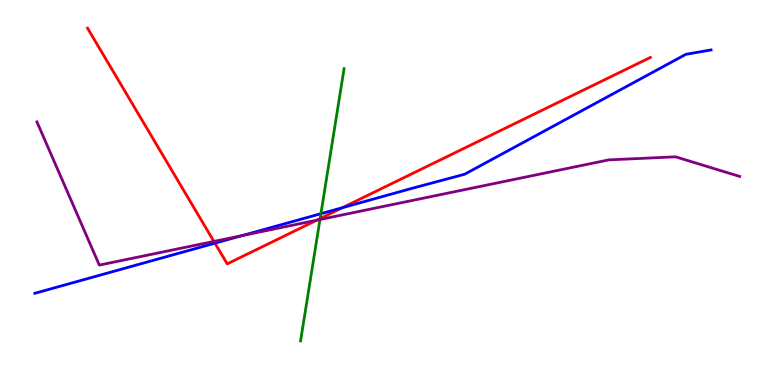[{'lines': ['blue', 'red'], 'intersections': [{'x': 2.77, 'y': 3.68}, {'x': 4.42, 'y': 4.6}]}, {'lines': ['green', 'red'], 'intersections': [{'x': 4.13, 'y': 4.32}]}, {'lines': ['purple', 'red'], 'intersections': [{'x': 2.76, 'y': 3.73}, {'x': 4.09, 'y': 4.28}]}, {'lines': ['blue', 'green'], 'intersections': [{'x': 4.14, 'y': 4.45}]}, {'lines': ['blue', 'purple'], 'intersections': [{'x': 3.13, 'y': 3.88}]}, {'lines': ['green', 'purple'], 'intersections': [{'x': 4.13, 'y': 4.3}]}]